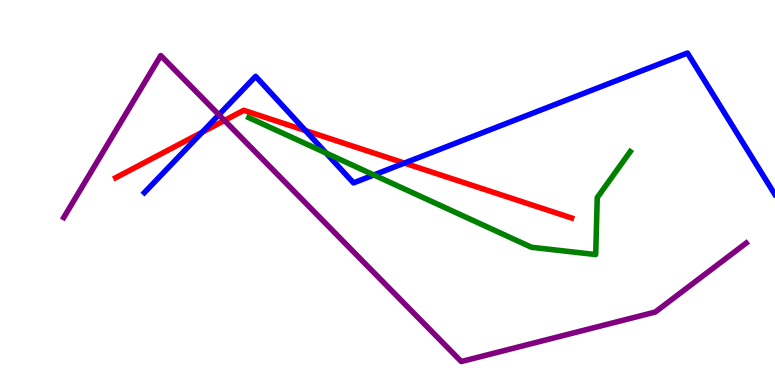[{'lines': ['blue', 'red'], 'intersections': [{'x': 2.61, 'y': 6.57}, {'x': 3.94, 'y': 6.61}, {'x': 5.22, 'y': 5.76}]}, {'lines': ['green', 'red'], 'intersections': []}, {'lines': ['purple', 'red'], 'intersections': [{'x': 2.9, 'y': 6.87}]}, {'lines': ['blue', 'green'], 'intersections': [{'x': 4.21, 'y': 6.02}, {'x': 4.82, 'y': 5.46}]}, {'lines': ['blue', 'purple'], 'intersections': [{'x': 2.82, 'y': 7.02}]}, {'lines': ['green', 'purple'], 'intersections': []}]